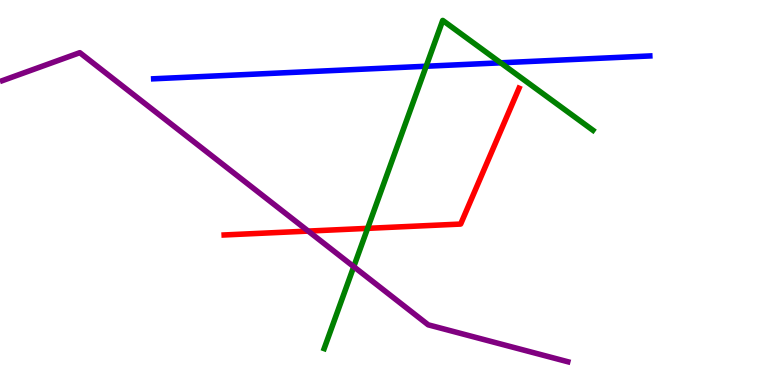[{'lines': ['blue', 'red'], 'intersections': []}, {'lines': ['green', 'red'], 'intersections': [{'x': 4.74, 'y': 4.07}]}, {'lines': ['purple', 'red'], 'intersections': [{'x': 3.98, 'y': 4.0}]}, {'lines': ['blue', 'green'], 'intersections': [{'x': 5.5, 'y': 8.28}, {'x': 6.46, 'y': 8.37}]}, {'lines': ['blue', 'purple'], 'intersections': []}, {'lines': ['green', 'purple'], 'intersections': [{'x': 4.56, 'y': 3.07}]}]